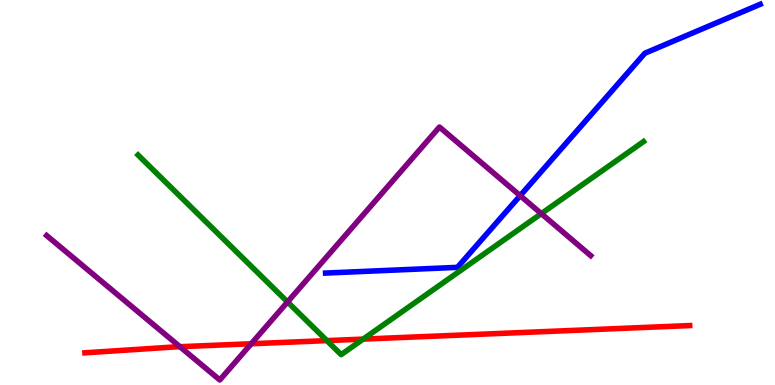[{'lines': ['blue', 'red'], 'intersections': []}, {'lines': ['green', 'red'], 'intersections': [{'x': 4.22, 'y': 1.15}, {'x': 4.69, 'y': 1.19}]}, {'lines': ['purple', 'red'], 'intersections': [{'x': 2.32, 'y': 0.995}, {'x': 3.24, 'y': 1.07}]}, {'lines': ['blue', 'green'], 'intersections': []}, {'lines': ['blue', 'purple'], 'intersections': [{'x': 6.71, 'y': 4.92}]}, {'lines': ['green', 'purple'], 'intersections': [{'x': 3.71, 'y': 2.16}, {'x': 6.98, 'y': 4.45}]}]